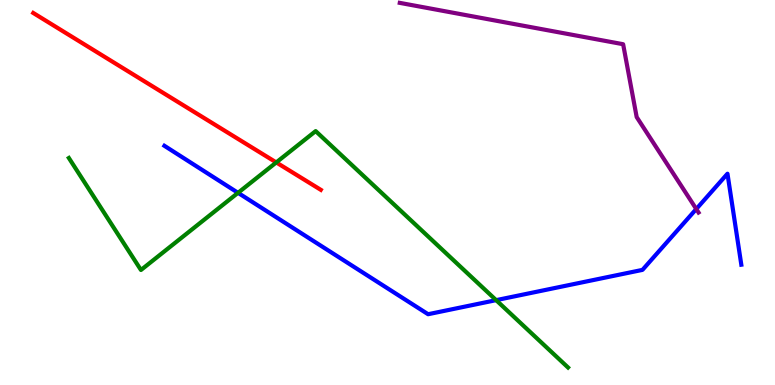[{'lines': ['blue', 'red'], 'intersections': []}, {'lines': ['green', 'red'], 'intersections': [{'x': 3.56, 'y': 5.78}]}, {'lines': ['purple', 'red'], 'intersections': []}, {'lines': ['blue', 'green'], 'intersections': [{'x': 3.07, 'y': 4.99}, {'x': 6.4, 'y': 2.2}]}, {'lines': ['blue', 'purple'], 'intersections': [{'x': 8.98, 'y': 4.57}]}, {'lines': ['green', 'purple'], 'intersections': []}]